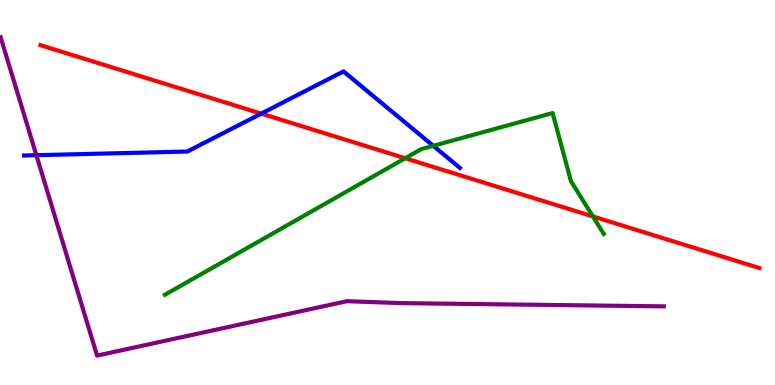[{'lines': ['blue', 'red'], 'intersections': [{'x': 3.37, 'y': 7.05}]}, {'lines': ['green', 'red'], 'intersections': [{'x': 5.23, 'y': 5.89}, {'x': 7.65, 'y': 4.38}]}, {'lines': ['purple', 'red'], 'intersections': []}, {'lines': ['blue', 'green'], 'intersections': [{'x': 5.59, 'y': 6.21}]}, {'lines': ['blue', 'purple'], 'intersections': [{'x': 0.469, 'y': 5.97}]}, {'lines': ['green', 'purple'], 'intersections': []}]